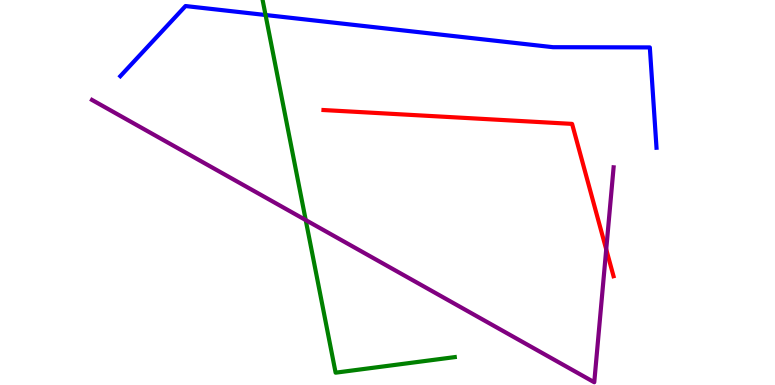[{'lines': ['blue', 'red'], 'intersections': []}, {'lines': ['green', 'red'], 'intersections': []}, {'lines': ['purple', 'red'], 'intersections': [{'x': 7.82, 'y': 3.52}]}, {'lines': ['blue', 'green'], 'intersections': [{'x': 3.43, 'y': 9.61}]}, {'lines': ['blue', 'purple'], 'intersections': []}, {'lines': ['green', 'purple'], 'intersections': [{'x': 3.94, 'y': 4.28}]}]